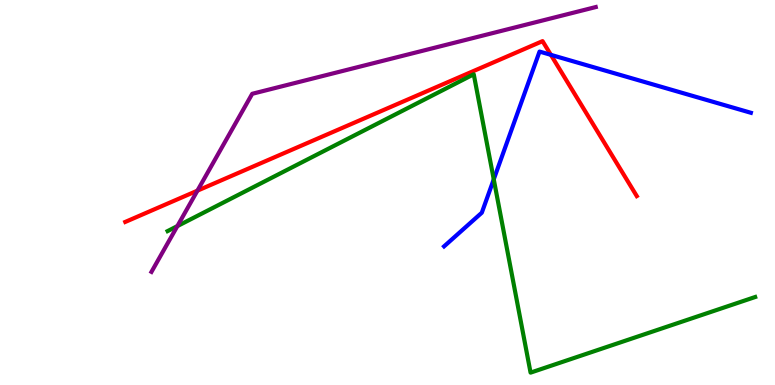[{'lines': ['blue', 'red'], 'intersections': [{'x': 7.11, 'y': 8.58}]}, {'lines': ['green', 'red'], 'intersections': []}, {'lines': ['purple', 'red'], 'intersections': [{'x': 2.55, 'y': 5.05}]}, {'lines': ['blue', 'green'], 'intersections': [{'x': 6.37, 'y': 5.34}]}, {'lines': ['blue', 'purple'], 'intersections': []}, {'lines': ['green', 'purple'], 'intersections': [{'x': 2.29, 'y': 4.13}]}]